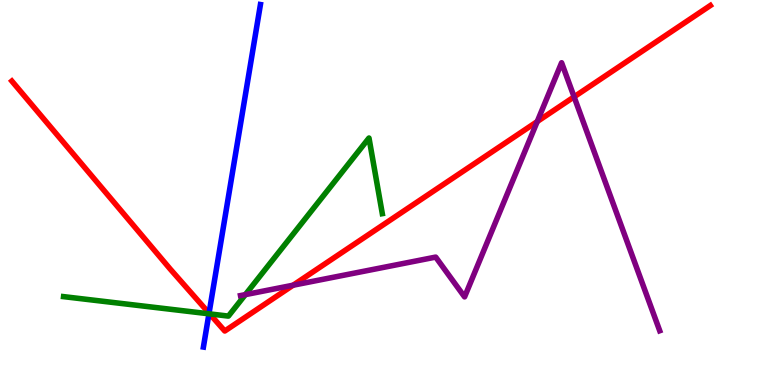[{'lines': ['blue', 'red'], 'intersections': [{'x': 2.7, 'y': 1.87}]}, {'lines': ['green', 'red'], 'intersections': [{'x': 2.71, 'y': 1.85}]}, {'lines': ['purple', 'red'], 'intersections': [{'x': 3.78, 'y': 2.59}, {'x': 6.93, 'y': 6.84}, {'x': 7.41, 'y': 7.48}]}, {'lines': ['blue', 'green'], 'intersections': [{'x': 2.7, 'y': 1.85}]}, {'lines': ['blue', 'purple'], 'intersections': []}, {'lines': ['green', 'purple'], 'intersections': [{'x': 3.17, 'y': 2.35}]}]